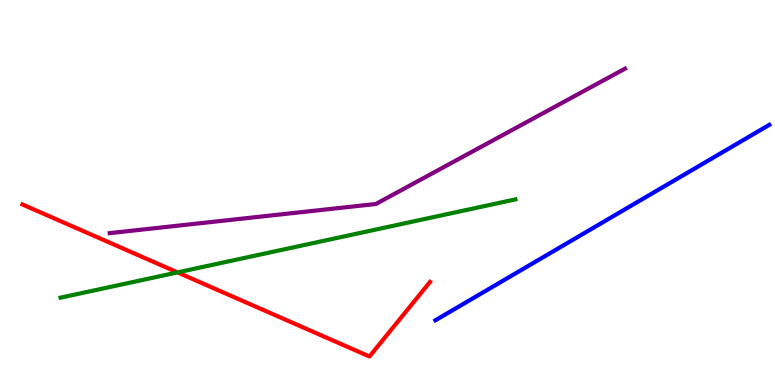[{'lines': ['blue', 'red'], 'intersections': []}, {'lines': ['green', 'red'], 'intersections': [{'x': 2.29, 'y': 2.92}]}, {'lines': ['purple', 'red'], 'intersections': []}, {'lines': ['blue', 'green'], 'intersections': []}, {'lines': ['blue', 'purple'], 'intersections': []}, {'lines': ['green', 'purple'], 'intersections': []}]